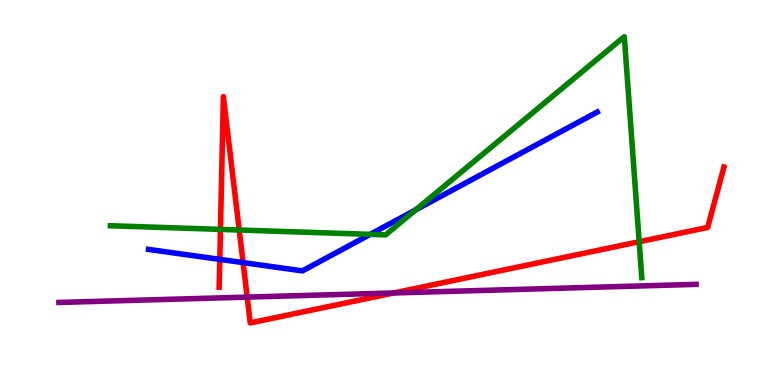[{'lines': ['blue', 'red'], 'intersections': [{'x': 2.84, 'y': 3.26}, {'x': 3.14, 'y': 3.18}]}, {'lines': ['green', 'red'], 'intersections': [{'x': 2.84, 'y': 4.04}, {'x': 3.09, 'y': 4.03}, {'x': 8.25, 'y': 3.72}]}, {'lines': ['purple', 'red'], 'intersections': [{'x': 3.19, 'y': 2.28}, {'x': 5.08, 'y': 2.39}]}, {'lines': ['blue', 'green'], 'intersections': [{'x': 4.78, 'y': 3.91}, {'x': 5.37, 'y': 4.55}]}, {'lines': ['blue', 'purple'], 'intersections': []}, {'lines': ['green', 'purple'], 'intersections': []}]